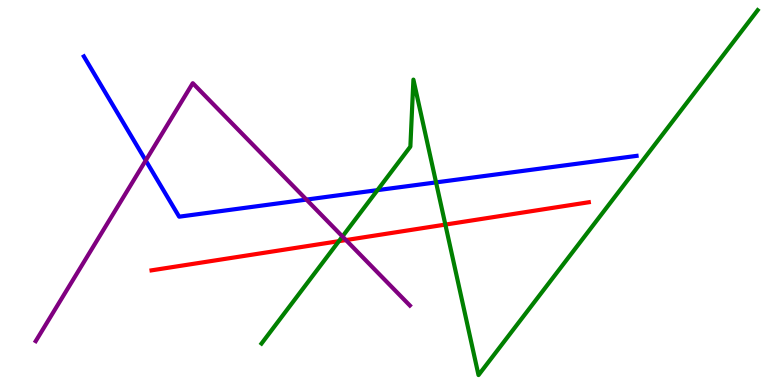[{'lines': ['blue', 'red'], 'intersections': []}, {'lines': ['green', 'red'], 'intersections': [{'x': 4.37, 'y': 3.74}, {'x': 5.75, 'y': 4.17}]}, {'lines': ['purple', 'red'], 'intersections': [{'x': 4.46, 'y': 3.76}]}, {'lines': ['blue', 'green'], 'intersections': [{'x': 4.87, 'y': 5.06}, {'x': 5.63, 'y': 5.26}]}, {'lines': ['blue', 'purple'], 'intersections': [{'x': 1.88, 'y': 5.83}, {'x': 3.95, 'y': 4.82}]}, {'lines': ['green', 'purple'], 'intersections': [{'x': 4.42, 'y': 3.86}]}]